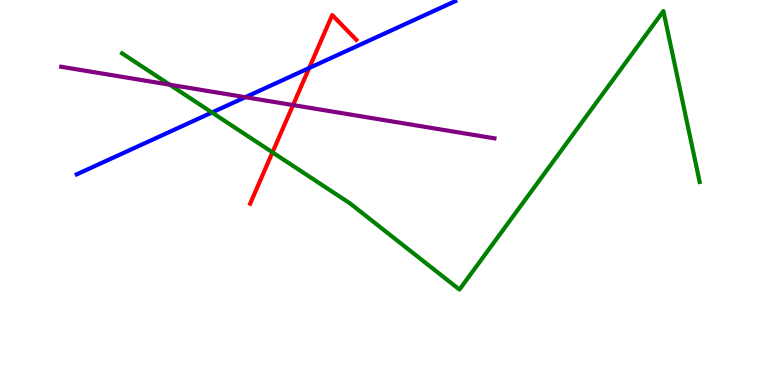[{'lines': ['blue', 'red'], 'intersections': [{'x': 3.99, 'y': 8.23}]}, {'lines': ['green', 'red'], 'intersections': [{'x': 3.52, 'y': 6.04}]}, {'lines': ['purple', 'red'], 'intersections': [{'x': 3.78, 'y': 7.27}]}, {'lines': ['blue', 'green'], 'intersections': [{'x': 2.73, 'y': 7.08}]}, {'lines': ['blue', 'purple'], 'intersections': [{'x': 3.17, 'y': 7.48}]}, {'lines': ['green', 'purple'], 'intersections': [{'x': 2.19, 'y': 7.8}]}]